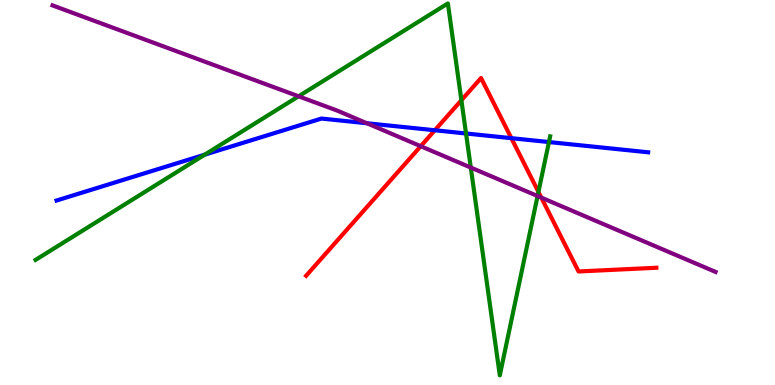[{'lines': ['blue', 'red'], 'intersections': [{'x': 5.61, 'y': 6.62}, {'x': 6.6, 'y': 6.41}]}, {'lines': ['green', 'red'], 'intersections': [{'x': 5.95, 'y': 7.4}, {'x': 6.95, 'y': 5.02}]}, {'lines': ['purple', 'red'], 'intersections': [{'x': 5.43, 'y': 6.2}, {'x': 6.98, 'y': 4.87}]}, {'lines': ['blue', 'green'], 'intersections': [{'x': 2.64, 'y': 5.98}, {'x': 6.01, 'y': 6.53}, {'x': 7.08, 'y': 6.31}]}, {'lines': ['blue', 'purple'], 'intersections': [{'x': 4.73, 'y': 6.8}]}, {'lines': ['green', 'purple'], 'intersections': [{'x': 3.85, 'y': 7.5}, {'x': 6.07, 'y': 5.65}, {'x': 6.94, 'y': 4.91}]}]